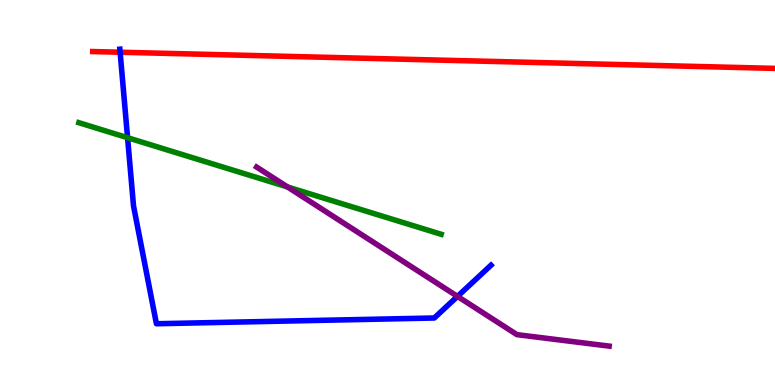[{'lines': ['blue', 'red'], 'intersections': [{'x': 1.55, 'y': 8.64}]}, {'lines': ['green', 'red'], 'intersections': []}, {'lines': ['purple', 'red'], 'intersections': []}, {'lines': ['blue', 'green'], 'intersections': [{'x': 1.65, 'y': 6.42}]}, {'lines': ['blue', 'purple'], 'intersections': [{'x': 5.9, 'y': 2.3}]}, {'lines': ['green', 'purple'], 'intersections': [{'x': 3.71, 'y': 5.14}]}]